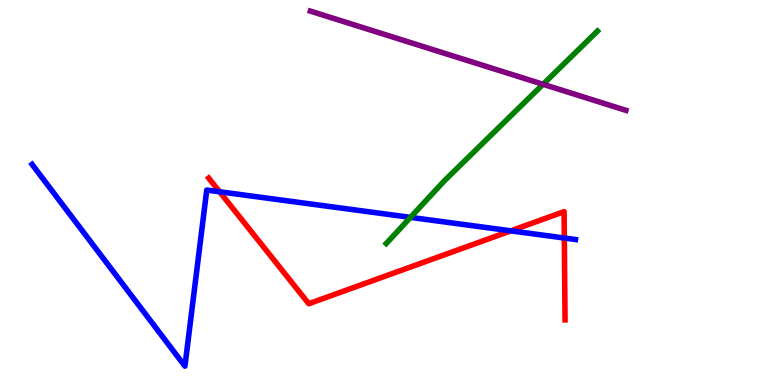[{'lines': ['blue', 'red'], 'intersections': [{'x': 2.83, 'y': 5.02}, {'x': 6.59, 'y': 4.0}, {'x': 7.28, 'y': 3.82}]}, {'lines': ['green', 'red'], 'intersections': []}, {'lines': ['purple', 'red'], 'intersections': []}, {'lines': ['blue', 'green'], 'intersections': [{'x': 5.3, 'y': 4.35}]}, {'lines': ['blue', 'purple'], 'intersections': []}, {'lines': ['green', 'purple'], 'intersections': [{'x': 7.01, 'y': 7.81}]}]